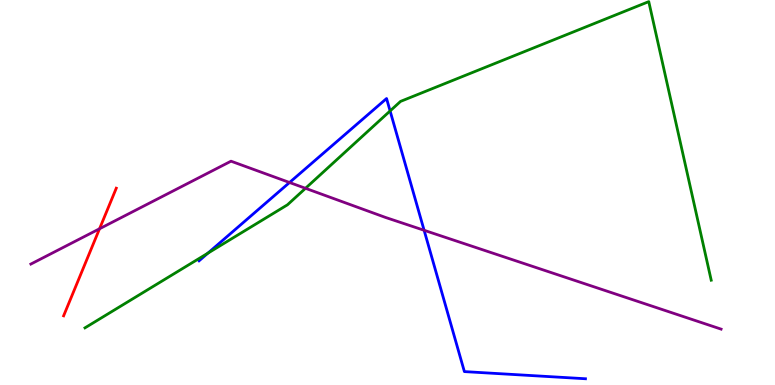[{'lines': ['blue', 'red'], 'intersections': []}, {'lines': ['green', 'red'], 'intersections': []}, {'lines': ['purple', 'red'], 'intersections': [{'x': 1.28, 'y': 4.06}]}, {'lines': ['blue', 'green'], 'intersections': [{'x': 2.68, 'y': 3.42}, {'x': 5.03, 'y': 7.12}]}, {'lines': ['blue', 'purple'], 'intersections': [{'x': 3.74, 'y': 5.26}, {'x': 5.47, 'y': 4.02}]}, {'lines': ['green', 'purple'], 'intersections': [{'x': 3.94, 'y': 5.11}]}]